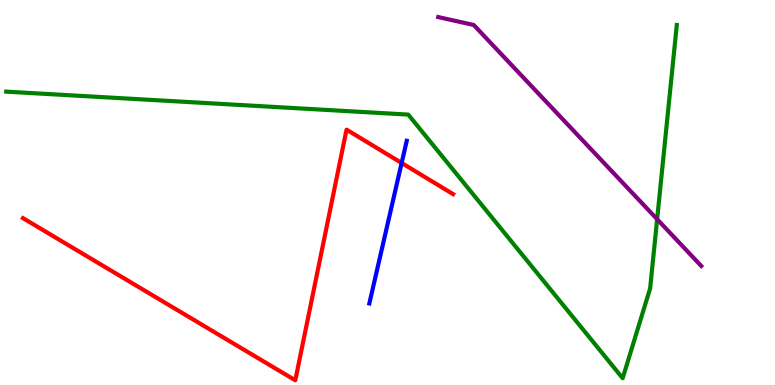[{'lines': ['blue', 'red'], 'intersections': [{'x': 5.18, 'y': 5.77}]}, {'lines': ['green', 'red'], 'intersections': []}, {'lines': ['purple', 'red'], 'intersections': []}, {'lines': ['blue', 'green'], 'intersections': []}, {'lines': ['blue', 'purple'], 'intersections': []}, {'lines': ['green', 'purple'], 'intersections': [{'x': 8.48, 'y': 4.31}]}]